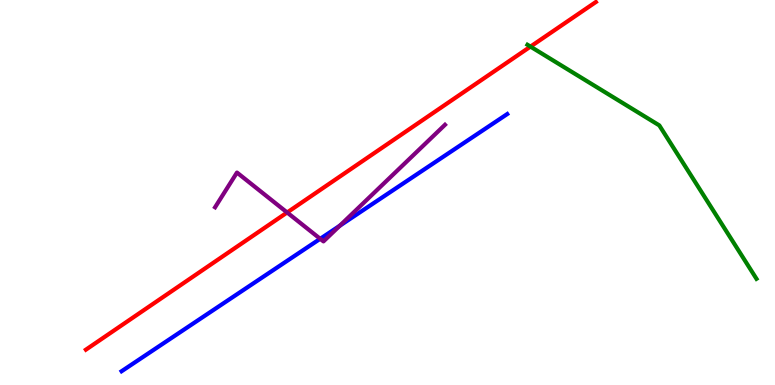[{'lines': ['blue', 'red'], 'intersections': []}, {'lines': ['green', 'red'], 'intersections': [{'x': 6.84, 'y': 8.79}]}, {'lines': ['purple', 'red'], 'intersections': [{'x': 3.7, 'y': 4.48}]}, {'lines': ['blue', 'green'], 'intersections': []}, {'lines': ['blue', 'purple'], 'intersections': [{'x': 4.13, 'y': 3.8}, {'x': 4.38, 'y': 4.14}]}, {'lines': ['green', 'purple'], 'intersections': []}]